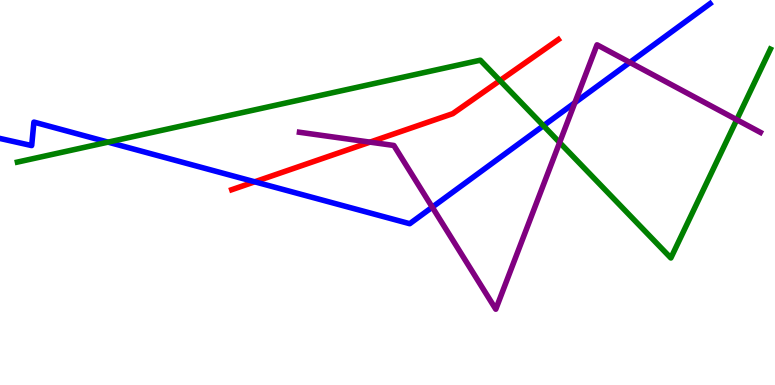[{'lines': ['blue', 'red'], 'intersections': [{'x': 3.29, 'y': 5.28}]}, {'lines': ['green', 'red'], 'intersections': [{'x': 6.45, 'y': 7.91}]}, {'lines': ['purple', 'red'], 'intersections': [{'x': 4.77, 'y': 6.31}]}, {'lines': ['blue', 'green'], 'intersections': [{'x': 1.39, 'y': 6.31}, {'x': 7.01, 'y': 6.73}]}, {'lines': ['blue', 'purple'], 'intersections': [{'x': 5.58, 'y': 4.62}, {'x': 7.42, 'y': 7.33}, {'x': 8.13, 'y': 8.38}]}, {'lines': ['green', 'purple'], 'intersections': [{'x': 7.22, 'y': 6.3}, {'x': 9.51, 'y': 6.89}]}]